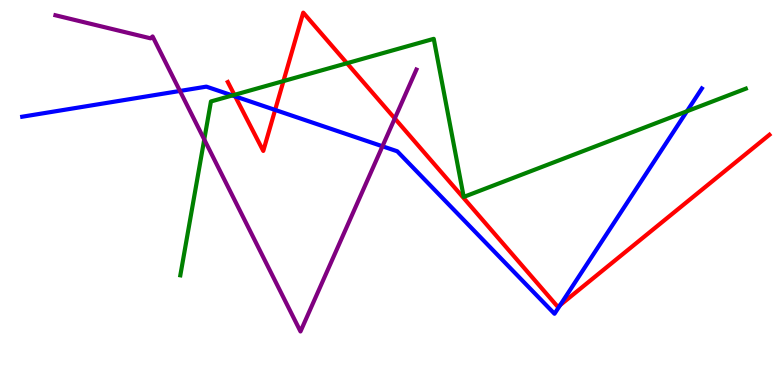[{'lines': ['blue', 'red'], 'intersections': [{'x': 3.03, 'y': 7.5}, {'x': 3.55, 'y': 7.14}, {'x': 7.23, 'y': 2.08}]}, {'lines': ['green', 'red'], 'intersections': [{'x': 3.02, 'y': 7.54}, {'x': 3.66, 'y': 7.89}, {'x': 4.48, 'y': 8.36}]}, {'lines': ['purple', 'red'], 'intersections': [{'x': 5.09, 'y': 6.92}]}, {'lines': ['blue', 'green'], 'intersections': [{'x': 3.0, 'y': 7.52}, {'x': 8.86, 'y': 7.11}]}, {'lines': ['blue', 'purple'], 'intersections': [{'x': 2.32, 'y': 7.64}, {'x': 4.94, 'y': 6.2}]}, {'lines': ['green', 'purple'], 'intersections': [{'x': 2.64, 'y': 6.38}]}]